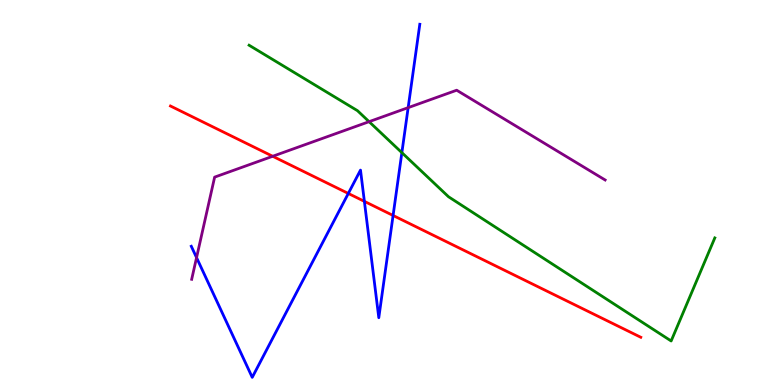[{'lines': ['blue', 'red'], 'intersections': [{'x': 4.49, 'y': 4.98}, {'x': 4.7, 'y': 4.77}, {'x': 5.07, 'y': 4.4}]}, {'lines': ['green', 'red'], 'intersections': []}, {'lines': ['purple', 'red'], 'intersections': [{'x': 3.52, 'y': 5.94}]}, {'lines': ['blue', 'green'], 'intersections': [{'x': 5.19, 'y': 6.04}]}, {'lines': ['blue', 'purple'], 'intersections': [{'x': 2.54, 'y': 3.31}, {'x': 5.27, 'y': 7.2}]}, {'lines': ['green', 'purple'], 'intersections': [{'x': 4.76, 'y': 6.84}]}]